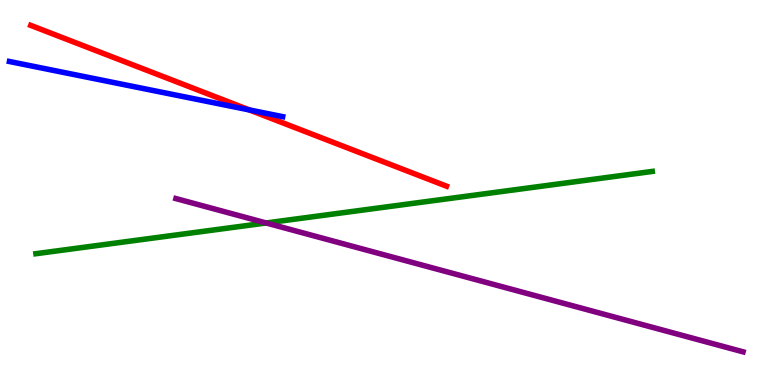[{'lines': ['blue', 'red'], 'intersections': [{'x': 3.22, 'y': 7.14}]}, {'lines': ['green', 'red'], 'intersections': []}, {'lines': ['purple', 'red'], 'intersections': []}, {'lines': ['blue', 'green'], 'intersections': []}, {'lines': ['blue', 'purple'], 'intersections': []}, {'lines': ['green', 'purple'], 'intersections': [{'x': 3.43, 'y': 4.21}]}]